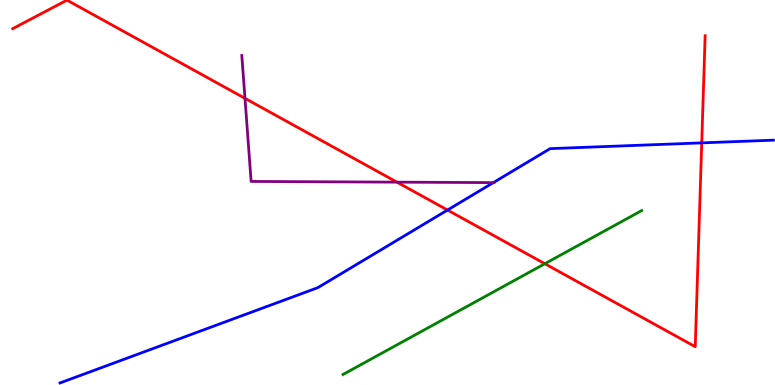[{'lines': ['blue', 'red'], 'intersections': [{'x': 5.77, 'y': 4.54}, {'x': 9.05, 'y': 6.29}]}, {'lines': ['green', 'red'], 'intersections': [{'x': 7.03, 'y': 3.15}]}, {'lines': ['purple', 'red'], 'intersections': [{'x': 3.16, 'y': 7.45}, {'x': 5.12, 'y': 5.27}]}, {'lines': ['blue', 'green'], 'intersections': []}, {'lines': ['blue', 'purple'], 'intersections': [{'x': 6.37, 'y': 5.26}]}, {'lines': ['green', 'purple'], 'intersections': []}]